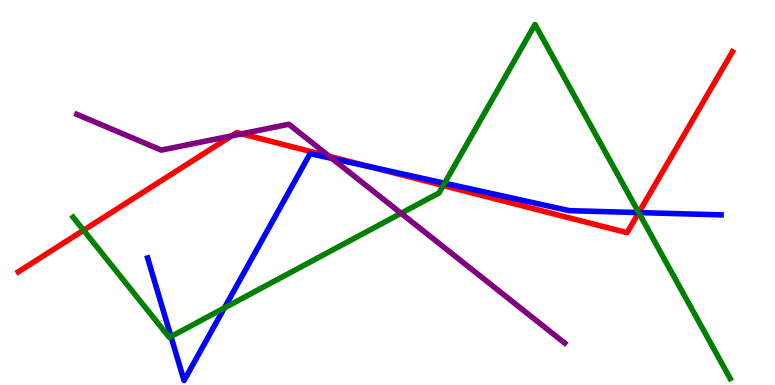[{'lines': ['blue', 'red'], 'intersections': [{'x': 4.79, 'y': 5.66}, {'x': 8.24, 'y': 4.48}]}, {'lines': ['green', 'red'], 'intersections': [{'x': 1.08, 'y': 4.02}, {'x': 5.72, 'y': 5.18}, {'x': 8.24, 'y': 4.48}]}, {'lines': ['purple', 'red'], 'intersections': [{'x': 2.99, 'y': 6.47}, {'x': 3.12, 'y': 6.52}, {'x': 4.25, 'y': 5.94}]}, {'lines': ['blue', 'green'], 'intersections': [{'x': 2.21, 'y': 1.26}, {'x': 2.9, 'y': 2.0}, {'x': 5.74, 'y': 5.24}, {'x': 8.24, 'y': 4.48}]}, {'lines': ['blue', 'purple'], 'intersections': [{'x': 4.28, 'y': 5.89}]}, {'lines': ['green', 'purple'], 'intersections': [{'x': 5.18, 'y': 4.46}]}]